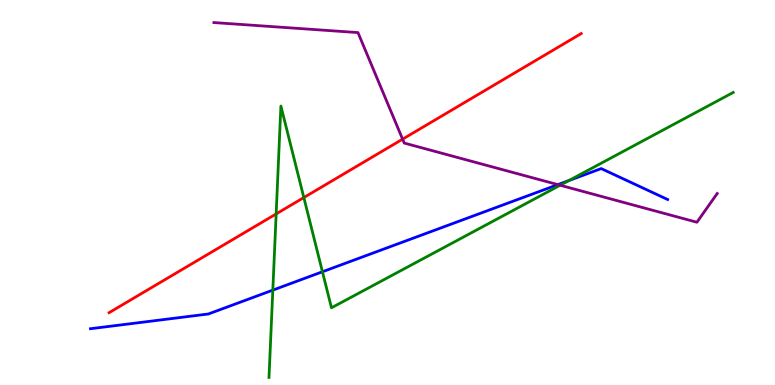[{'lines': ['blue', 'red'], 'intersections': []}, {'lines': ['green', 'red'], 'intersections': [{'x': 3.56, 'y': 4.44}, {'x': 3.92, 'y': 4.87}]}, {'lines': ['purple', 'red'], 'intersections': [{'x': 5.19, 'y': 6.39}]}, {'lines': ['blue', 'green'], 'intersections': [{'x': 3.52, 'y': 2.46}, {'x': 4.16, 'y': 2.94}, {'x': 7.34, 'y': 5.31}]}, {'lines': ['blue', 'purple'], 'intersections': [{'x': 7.2, 'y': 5.2}]}, {'lines': ['green', 'purple'], 'intersections': [{'x': 7.23, 'y': 5.19}]}]